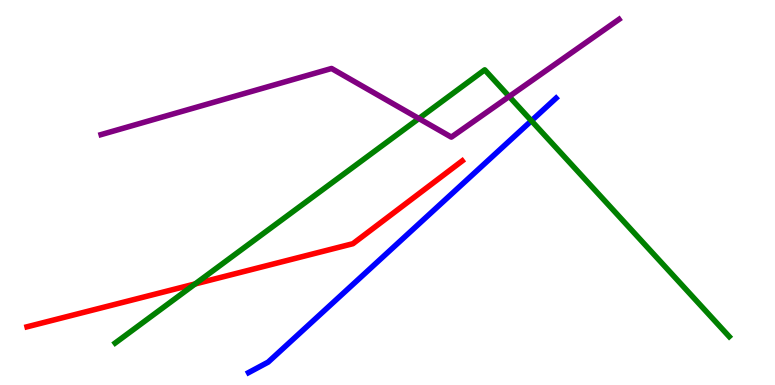[{'lines': ['blue', 'red'], 'intersections': []}, {'lines': ['green', 'red'], 'intersections': [{'x': 2.52, 'y': 2.62}]}, {'lines': ['purple', 'red'], 'intersections': []}, {'lines': ['blue', 'green'], 'intersections': [{'x': 6.86, 'y': 6.86}]}, {'lines': ['blue', 'purple'], 'intersections': []}, {'lines': ['green', 'purple'], 'intersections': [{'x': 5.4, 'y': 6.92}, {'x': 6.57, 'y': 7.49}]}]